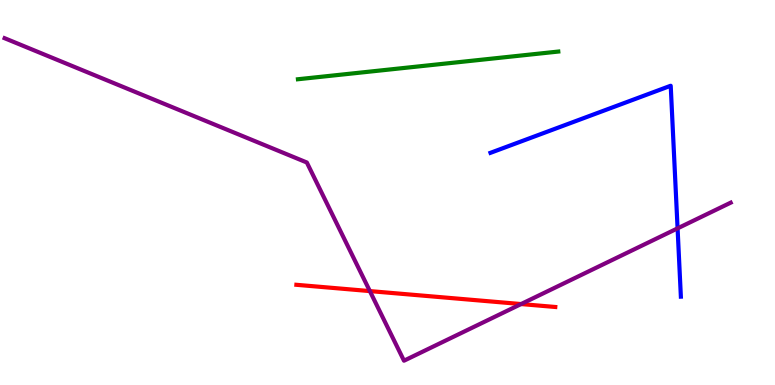[{'lines': ['blue', 'red'], 'intersections': []}, {'lines': ['green', 'red'], 'intersections': []}, {'lines': ['purple', 'red'], 'intersections': [{'x': 4.77, 'y': 2.44}, {'x': 6.72, 'y': 2.1}]}, {'lines': ['blue', 'green'], 'intersections': []}, {'lines': ['blue', 'purple'], 'intersections': [{'x': 8.74, 'y': 4.07}]}, {'lines': ['green', 'purple'], 'intersections': []}]